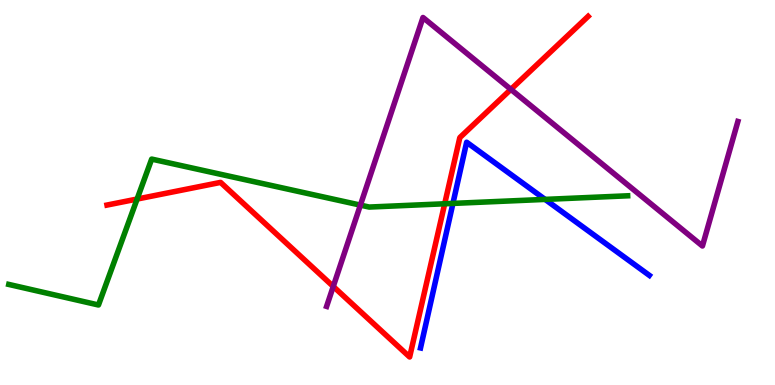[{'lines': ['blue', 'red'], 'intersections': []}, {'lines': ['green', 'red'], 'intersections': [{'x': 1.77, 'y': 4.83}, {'x': 5.74, 'y': 4.71}]}, {'lines': ['purple', 'red'], 'intersections': [{'x': 4.3, 'y': 2.56}, {'x': 6.59, 'y': 7.68}]}, {'lines': ['blue', 'green'], 'intersections': [{'x': 5.84, 'y': 4.72}, {'x': 7.03, 'y': 4.82}]}, {'lines': ['blue', 'purple'], 'intersections': []}, {'lines': ['green', 'purple'], 'intersections': [{'x': 4.65, 'y': 4.67}]}]